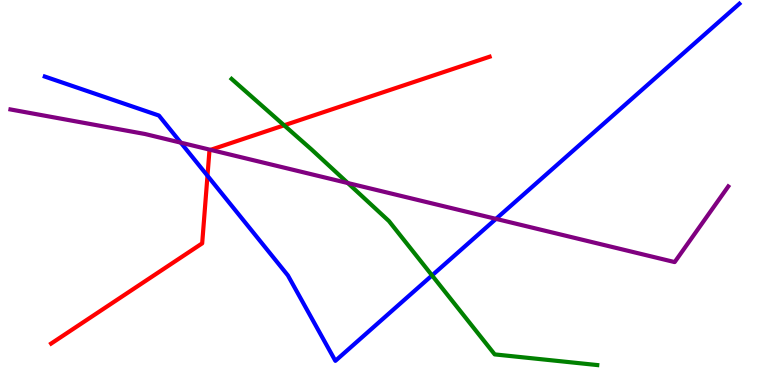[{'lines': ['blue', 'red'], 'intersections': [{'x': 2.68, 'y': 5.44}]}, {'lines': ['green', 'red'], 'intersections': [{'x': 3.67, 'y': 6.75}]}, {'lines': ['purple', 'red'], 'intersections': [{'x': 2.72, 'y': 6.11}]}, {'lines': ['blue', 'green'], 'intersections': [{'x': 5.57, 'y': 2.85}]}, {'lines': ['blue', 'purple'], 'intersections': [{'x': 2.33, 'y': 6.29}, {'x': 6.4, 'y': 4.31}]}, {'lines': ['green', 'purple'], 'intersections': [{'x': 4.49, 'y': 5.25}]}]